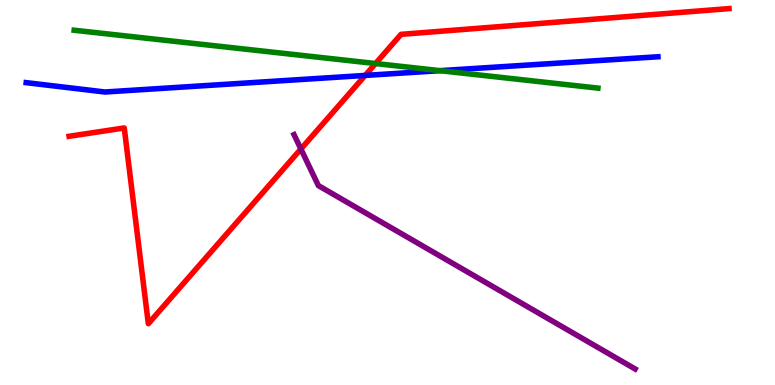[{'lines': ['blue', 'red'], 'intersections': [{'x': 4.71, 'y': 8.04}]}, {'lines': ['green', 'red'], 'intersections': [{'x': 4.85, 'y': 8.35}]}, {'lines': ['purple', 'red'], 'intersections': [{'x': 3.88, 'y': 6.13}]}, {'lines': ['blue', 'green'], 'intersections': [{'x': 5.68, 'y': 8.16}]}, {'lines': ['blue', 'purple'], 'intersections': []}, {'lines': ['green', 'purple'], 'intersections': []}]